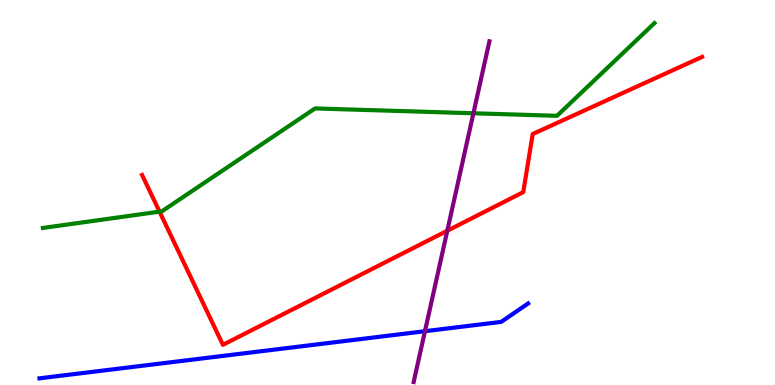[{'lines': ['blue', 'red'], 'intersections': []}, {'lines': ['green', 'red'], 'intersections': [{'x': 2.06, 'y': 4.5}]}, {'lines': ['purple', 'red'], 'intersections': [{'x': 5.77, 'y': 4.01}]}, {'lines': ['blue', 'green'], 'intersections': []}, {'lines': ['blue', 'purple'], 'intersections': [{'x': 5.48, 'y': 1.4}]}, {'lines': ['green', 'purple'], 'intersections': [{'x': 6.11, 'y': 7.06}]}]